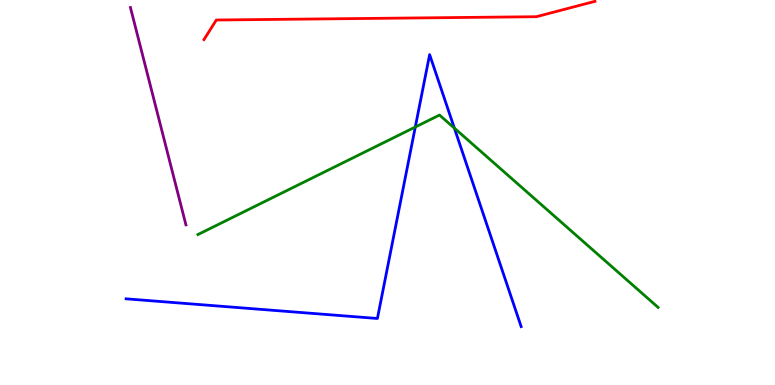[{'lines': ['blue', 'red'], 'intersections': []}, {'lines': ['green', 'red'], 'intersections': []}, {'lines': ['purple', 'red'], 'intersections': []}, {'lines': ['blue', 'green'], 'intersections': [{'x': 5.36, 'y': 6.7}, {'x': 5.86, 'y': 6.67}]}, {'lines': ['blue', 'purple'], 'intersections': []}, {'lines': ['green', 'purple'], 'intersections': []}]